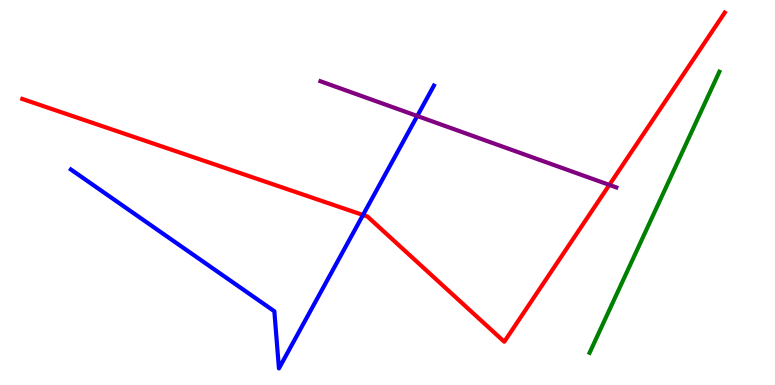[{'lines': ['blue', 'red'], 'intersections': [{'x': 4.68, 'y': 4.42}]}, {'lines': ['green', 'red'], 'intersections': []}, {'lines': ['purple', 'red'], 'intersections': [{'x': 7.86, 'y': 5.2}]}, {'lines': ['blue', 'green'], 'intersections': []}, {'lines': ['blue', 'purple'], 'intersections': [{'x': 5.38, 'y': 6.99}]}, {'lines': ['green', 'purple'], 'intersections': []}]